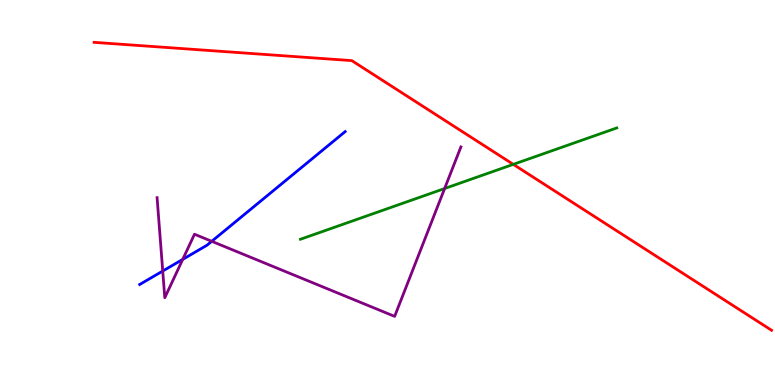[{'lines': ['blue', 'red'], 'intersections': []}, {'lines': ['green', 'red'], 'intersections': [{'x': 6.62, 'y': 5.73}]}, {'lines': ['purple', 'red'], 'intersections': []}, {'lines': ['blue', 'green'], 'intersections': []}, {'lines': ['blue', 'purple'], 'intersections': [{'x': 2.1, 'y': 2.96}, {'x': 2.36, 'y': 3.26}, {'x': 2.73, 'y': 3.73}]}, {'lines': ['green', 'purple'], 'intersections': [{'x': 5.74, 'y': 5.1}]}]